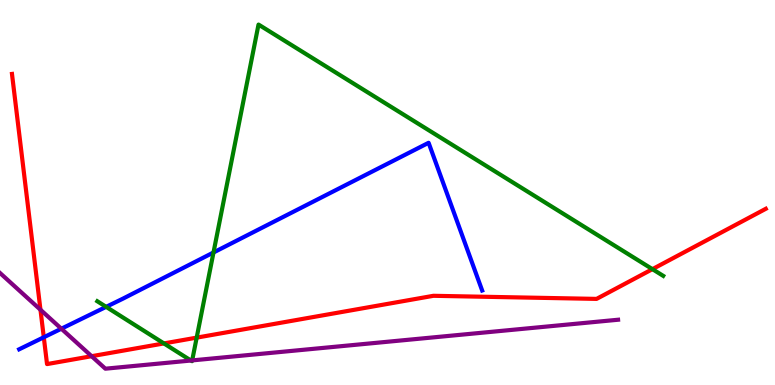[{'lines': ['blue', 'red'], 'intersections': [{'x': 0.565, 'y': 1.24}]}, {'lines': ['green', 'red'], 'intersections': [{'x': 2.12, 'y': 1.08}, {'x': 2.54, 'y': 1.23}, {'x': 8.42, 'y': 3.01}]}, {'lines': ['purple', 'red'], 'intersections': [{'x': 0.522, 'y': 1.95}, {'x': 1.18, 'y': 0.748}]}, {'lines': ['blue', 'green'], 'intersections': [{'x': 1.37, 'y': 2.03}, {'x': 2.75, 'y': 3.44}]}, {'lines': ['blue', 'purple'], 'intersections': [{'x': 0.792, 'y': 1.46}]}, {'lines': ['green', 'purple'], 'intersections': [{'x': 2.46, 'y': 0.636}, {'x': 2.48, 'y': 0.639}]}]